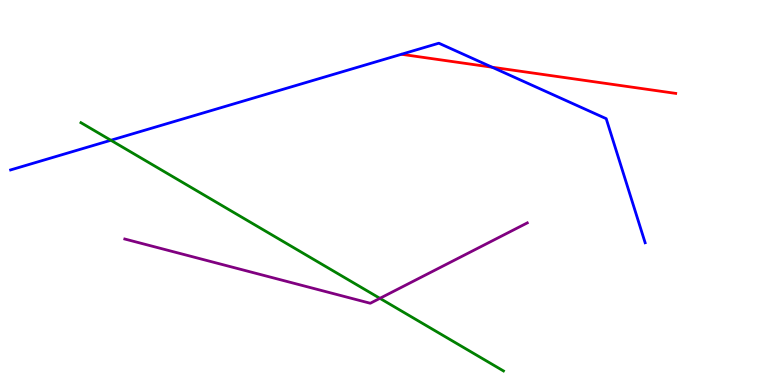[{'lines': ['blue', 'red'], 'intersections': [{'x': 6.35, 'y': 8.25}]}, {'lines': ['green', 'red'], 'intersections': []}, {'lines': ['purple', 'red'], 'intersections': []}, {'lines': ['blue', 'green'], 'intersections': [{'x': 1.43, 'y': 6.36}]}, {'lines': ['blue', 'purple'], 'intersections': []}, {'lines': ['green', 'purple'], 'intersections': [{'x': 4.9, 'y': 2.25}]}]